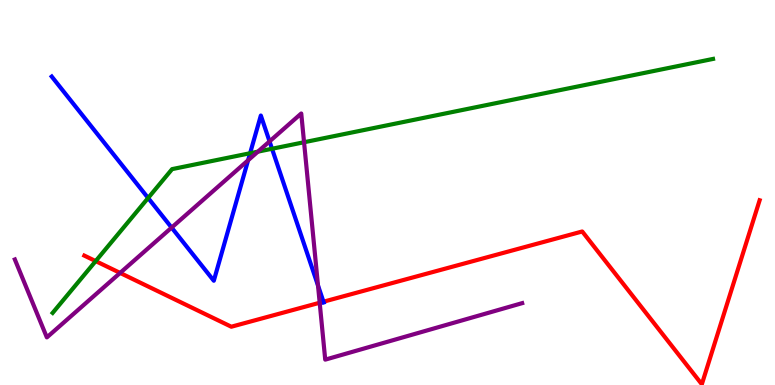[{'lines': ['blue', 'red'], 'intersections': [{'x': 4.17, 'y': 2.16}]}, {'lines': ['green', 'red'], 'intersections': [{'x': 1.23, 'y': 3.22}]}, {'lines': ['purple', 'red'], 'intersections': [{'x': 1.55, 'y': 2.91}, {'x': 4.12, 'y': 2.14}]}, {'lines': ['blue', 'green'], 'intersections': [{'x': 1.91, 'y': 4.86}, {'x': 3.23, 'y': 6.02}, {'x': 3.51, 'y': 6.14}]}, {'lines': ['blue', 'purple'], 'intersections': [{'x': 2.21, 'y': 4.09}, {'x': 3.2, 'y': 5.84}, {'x': 3.48, 'y': 6.33}, {'x': 4.1, 'y': 2.59}]}, {'lines': ['green', 'purple'], 'intersections': [{'x': 3.33, 'y': 6.06}, {'x': 3.92, 'y': 6.31}]}]